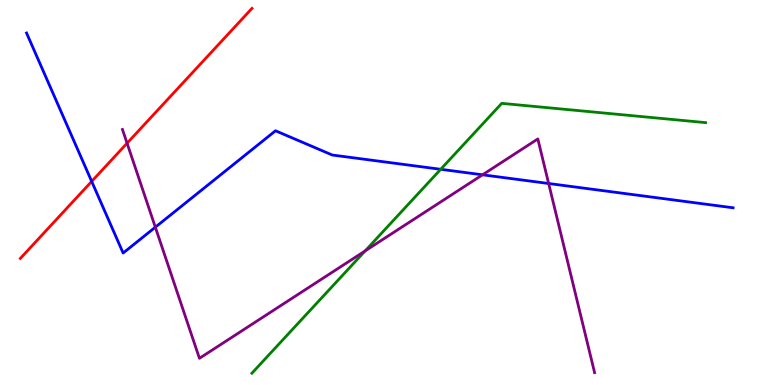[{'lines': ['blue', 'red'], 'intersections': [{'x': 1.18, 'y': 5.29}]}, {'lines': ['green', 'red'], 'intersections': []}, {'lines': ['purple', 'red'], 'intersections': [{'x': 1.64, 'y': 6.28}]}, {'lines': ['blue', 'green'], 'intersections': [{'x': 5.69, 'y': 5.6}]}, {'lines': ['blue', 'purple'], 'intersections': [{'x': 2.0, 'y': 4.1}, {'x': 6.23, 'y': 5.46}, {'x': 7.08, 'y': 5.23}]}, {'lines': ['green', 'purple'], 'intersections': [{'x': 4.71, 'y': 3.48}]}]